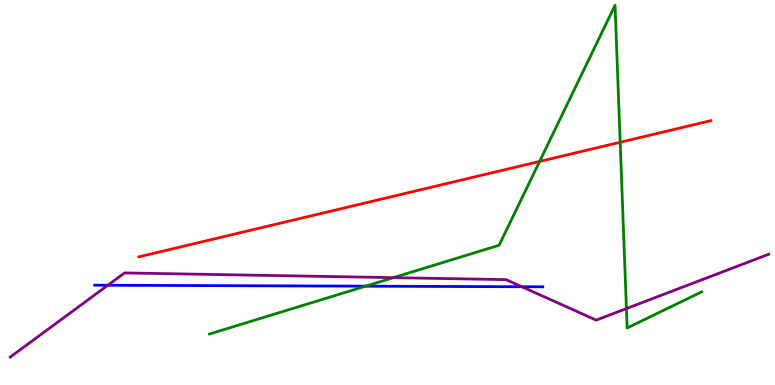[{'lines': ['blue', 'red'], 'intersections': []}, {'lines': ['green', 'red'], 'intersections': [{'x': 6.96, 'y': 5.81}, {'x': 8.0, 'y': 6.31}]}, {'lines': ['purple', 'red'], 'intersections': []}, {'lines': ['blue', 'green'], 'intersections': [{'x': 4.72, 'y': 2.57}]}, {'lines': ['blue', 'purple'], 'intersections': [{'x': 1.39, 'y': 2.59}, {'x': 6.73, 'y': 2.55}]}, {'lines': ['green', 'purple'], 'intersections': [{'x': 5.08, 'y': 2.79}, {'x': 8.08, 'y': 1.98}]}]